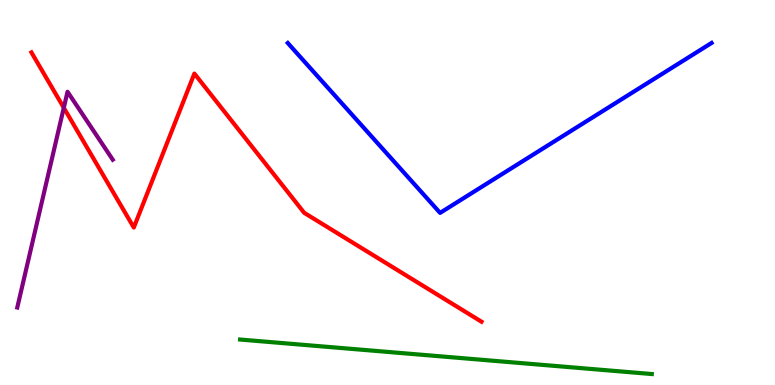[{'lines': ['blue', 'red'], 'intersections': []}, {'lines': ['green', 'red'], 'intersections': []}, {'lines': ['purple', 'red'], 'intersections': [{'x': 0.823, 'y': 7.2}]}, {'lines': ['blue', 'green'], 'intersections': []}, {'lines': ['blue', 'purple'], 'intersections': []}, {'lines': ['green', 'purple'], 'intersections': []}]